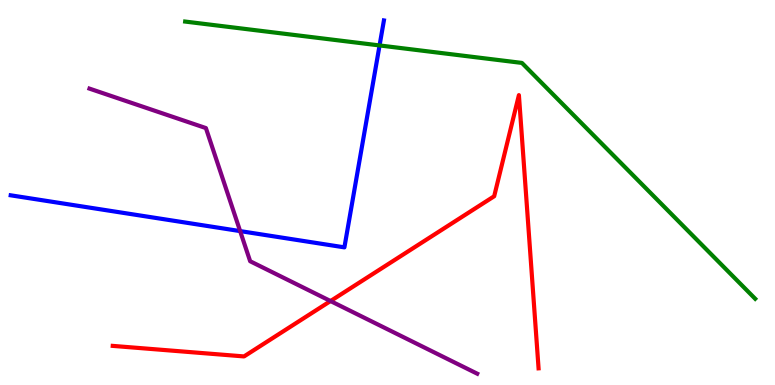[{'lines': ['blue', 'red'], 'intersections': []}, {'lines': ['green', 'red'], 'intersections': []}, {'lines': ['purple', 'red'], 'intersections': [{'x': 4.26, 'y': 2.18}]}, {'lines': ['blue', 'green'], 'intersections': [{'x': 4.9, 'y': 8.82}]}, {'lines': ['blue', 'purple'], 'intersections': [{'x': 3.1, 'y': 4.0}]}, {'lines': ['green', 'purple'], 'intersections': []}]